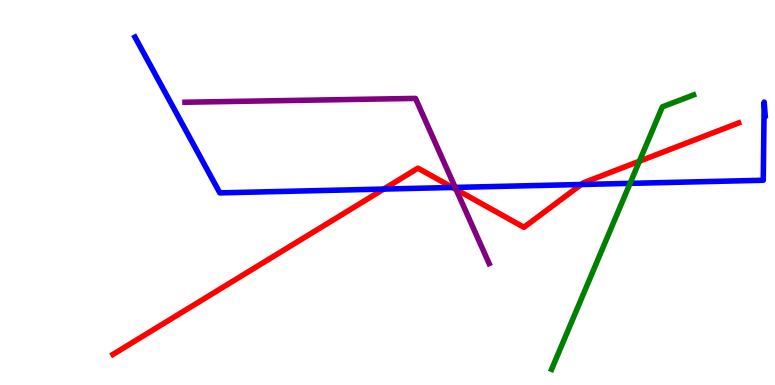[{'lines': ['blue', 'red'], 'intersections': [{'x': 4.95, 'y': 5.09}, {'x': 5.84, 'y': 5.13}, {'x': 7.5, 'y': 5.21}]}, {'lines': ['green', 'red'], 'intersections': [{'x': 8.25, 'y': 5.81}]}, {'lines': ['purple', 'red'], 'intersections': [{'x': 5.89, 'y': 5.08}]}, {'lines': ['blue', 'green'], 'intersections': [{'x': 8.13, 'y': 5.24}]}, {'lines': ['blue', 'purple'], 'intersections': [{'x': 5.87, 'y': 5.13}]}, {'lines': ['green', 'purple'], 'intersections': []}]